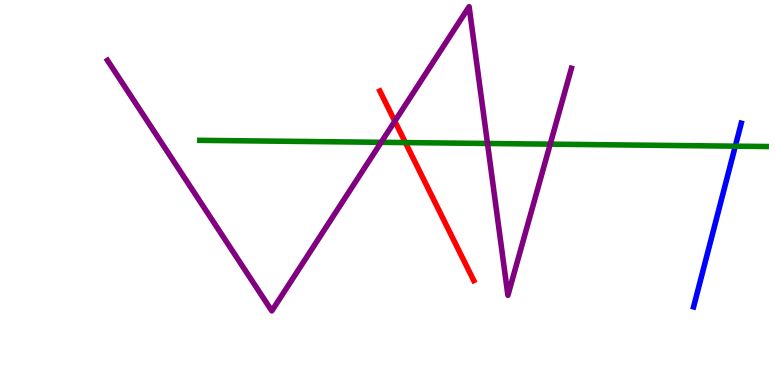[{'lines': ['blue', 'red'], 'intersections': []}, {'lines': ['green', 'red'], 'intersections': [{'x': 5.23, 'y': 6.3}]}, {'lines': ['purple', 'red'], 'intersections': [{'x': 5.09, 'y': 6.85}]}, {'lines': ['blue', 'green'], 'intersections': [{'x': 9.49, 'y': 6.2}]}, {'lines': ['blue', 'purple'], 'intersections': []}, {'lines': ['green', 'purple'], 'intersections': [{'x': 4.92, 'y': 6.3}, {'x': 6.29, 'y': 6.27}, {'x': 7.1, 'y': 6.26}]}]